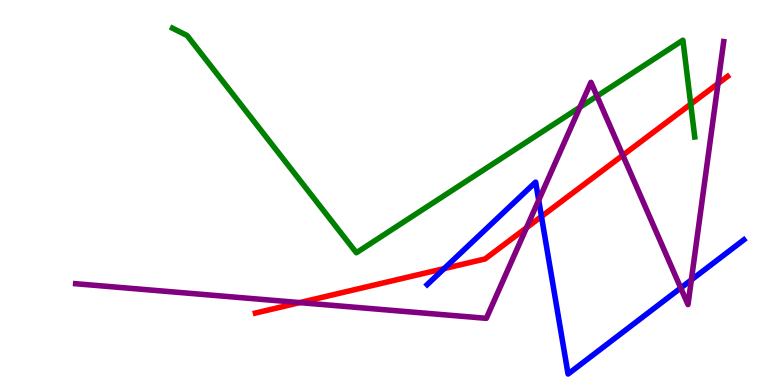[{'lines': ['blue', 'red'], 'intersections': [{'x': 5.73, 'y': 3.02}, {'x': 6.99, 'y': 4.38}]}, {'lines': ['green', 'red'], 'intersections': [{'x': 8.91, 'y': 7.3}]}, {'lines': ['purple', 'red'], 'intersections': [{'x': 3.87, 'y': 2.14}, {'x': 6.79, 'y': 4.08}, {'x': 8.04, 'y': 5.97}, {'x': 9.26, 'y': 7.83}]}, {'lines': ['blue', 'green'], 'intersections': []}, {'lines': ['blue', 'purple'], 'intersections': [{'x': 6.95, 'y': 4.8}, {'x': 8.78, 'y': 2.52}, {'x': 8.92, 'y': 2.73}]}, {'lines': ['green', 'purple'], 'intersections': [{'x': 7.48, 'y': 7.21}, {'x': 7.7, 'y': 7.5}]}]